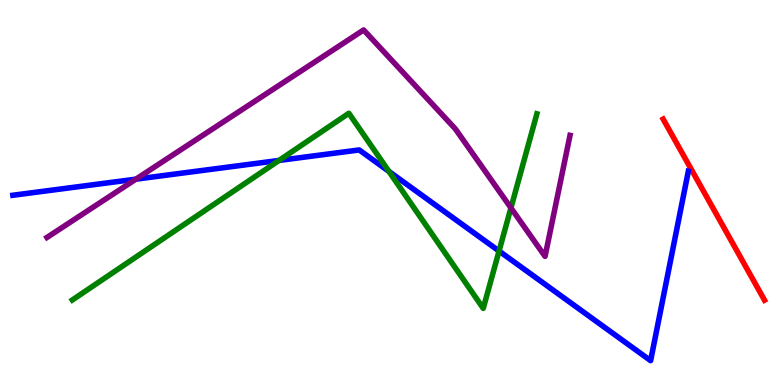[{'lines': ['blue', 'red'], 'intersections': []}, {'lines': ['green', 'red'], 'intersections': []}, {'lines': ['purple', 'red'], 'intersections': []}, {'lines': ['blue', 'green'], 'intersections': [{'x': 3.6, 'y': 5.83}, {'x': 5.02, 'y': 5.55}, {'x': 6.44, 'y': 3.48}]}, {'lines': ['blue', 'purple'], 'intersections': [{'x': 1.75, 'y': 5.35}]}, {'lines': ['green', 'purple'], 'intersections': [{'x': 6.59, 'y': 4.6}]}]